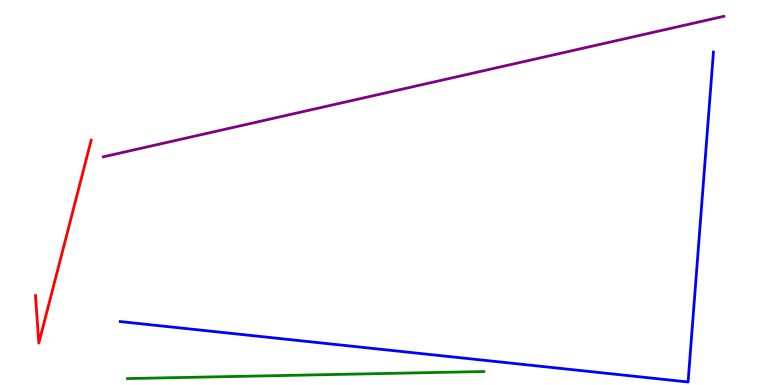[{'lines': ['blue', 'red'], 'intersections': []}, {'lines': ['green', 'red'], 'intersections': []}, {'lines': ['purple', 'red'], 'intersections': []}, {'lines': ['blue', 'green'], 'intersections': []}, {'lines': ['blue', 'purple'], 'intersections': []}, {'lines': ['green', 'purple'], 'intersections': []}]